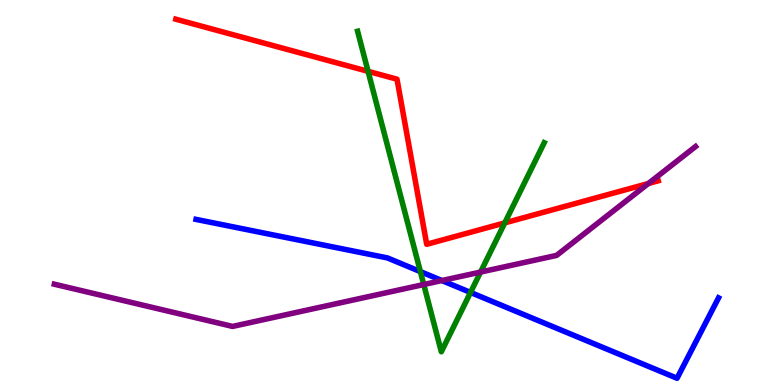[{'lines': ['blue', 'red'], 'intersections': []}, {'lines': ['green', 'red'], 'intersections': [{'x': 4.75, 'y': 8.15}, {'x': 6.51, 'y': 4.21}]}, {'lines': ['purple', 'red'], 'intersections': [{'x': 8.37, 'y': 5.23}]}, {'lines': ['blue', 'green'], 'intersections': [{'x': 5.42, 'y': 2.95}, {'x': 6.07, 'y': 2.4}]}, {'lines': ['blue', 'purple'], 'intersections': [{'x': 5.7, 'y': 2.71}]}, {'lines': ['green', 'purple'], 'intersections': [{'x': 5.47, 'y': 2.61}, {'x': 6.2, 'y': 2.93}]}]